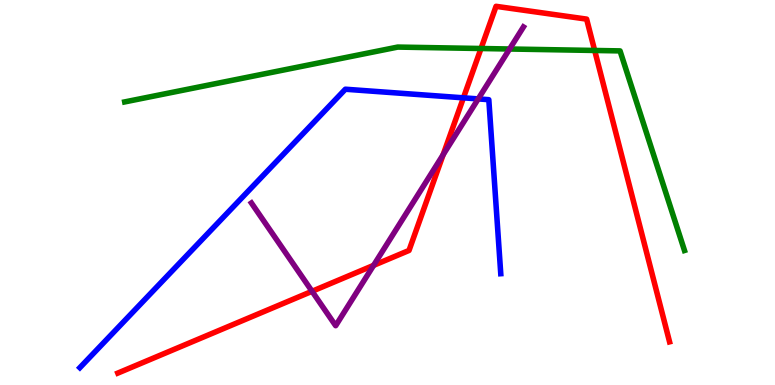[{'lines': ['blue', 'red'], 'intersections': [{'x': 5.98, 'y': 7.46}]}, {'lines': ['green', 'red'], 'intersections': [{'x': 6.21, 'y': 8.74}, {'x': 7.67, 'y': 8.69}]}, {'lines': ['purple', 'red'], 'intersections': [{'x': 4.03, 'y': 2.43}, {'x': 4.82, 'y': 3.11}, {'x': 5.72, 'y': 5.98}]}, {'lines': ['blue', 'green'], 'intersections': []}, {'lines': ['blue', 'purple'], 'intersections': [{'x': 6.17, 'y': 7.43}]}, {'lines': ['green', 'purple'], 'intersections': [{'x': 6.58, 'y': 8.73}]}]